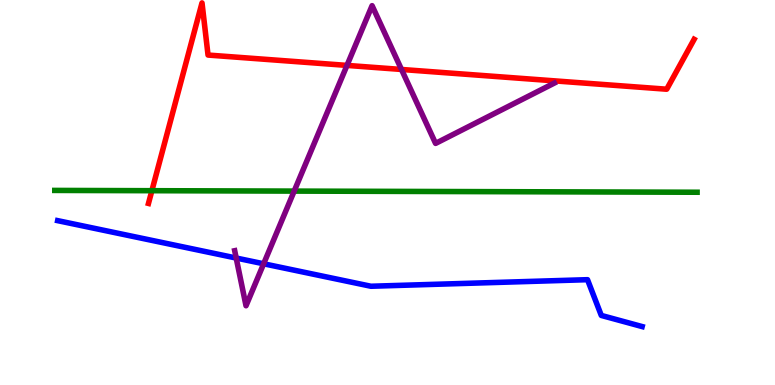[{'lines': ['blue', 'red'], 'intersections': []}, {'lines': ['green', 'red'], 'intersections': [{'x': 1.96, 'y': 5.05}]}, {'lines': ['purple', 'red'], 'intersections': [{'x': 4.48, 'y': 8.3}, {'x': 5.18, 'y': 8.2}]}, {'lines': ['blue', 'green'], 'intersections': []}, {'lines': ['blue', 'purple'], 'intersections': [{'x': 3.05, 'y': 3.3}, {'x': 3.4, 'y': 3.15}]}, {'lines': ['green', 'purple'], 'intersections': [{'x': 3.8, 'y': 5.04}]}]